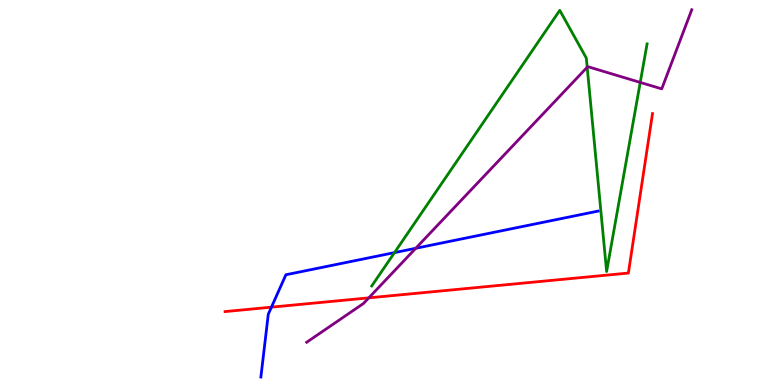[{'lines': ['blue', 'red'], 'intersections': [{'x': 3.5, 'y': 2.02}]}, {'lines': ['green', 'red'], 'intersections': []}, {'lines': ['purple', 'red'], 'intersections': [{'x': 4.76, 'y': 2.26}]}, {'lines': ['blue', 'green'], 'intersections': [{'x': 5.09, 'y': 3.44}]}, {'lines': ['blue', 'purple'], 'intersections': [{'x': 5.36, 'y': 3.55}]}, {'lines': ['green', 'purple'], 'intersections': [{'x': 7.58, 'y': 8.25}, {'x': 8.26, 'y': 7.86}]}]